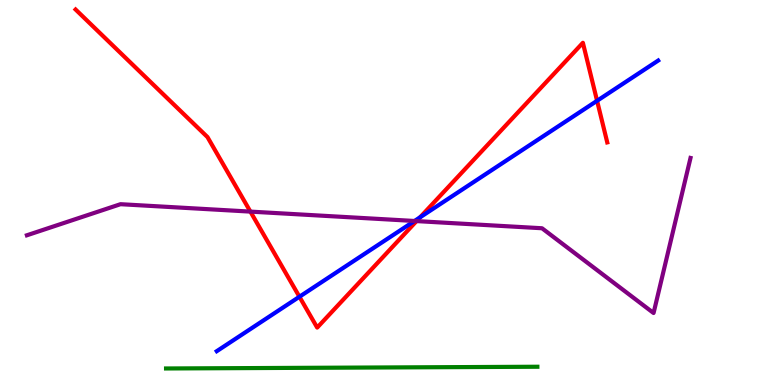[{'lines': ['blue', 'red'], 'intersections': [{'x': 3.86, 'y': 2.29}, {'x': 5.42, 'y': 4.36}, {'x': 7.7, 'y': 7.38}]}, {'lines': ['green', 'red'], 'intersections': []}, {'lines': ['purple', 'red'], 'intersections': [{'x': 3.23, 'y': 4.5}, {'x': 5.37, 'y': 4.26}]}, {'lines': ['blue', 'green'], 'intersections': []}, {'lines': ['blue', 'purple'], 'intersections': [{'x': 5.35, 'y': 4.26}]}, {'lines': ['green', 'purple'], 'intersections': []}]